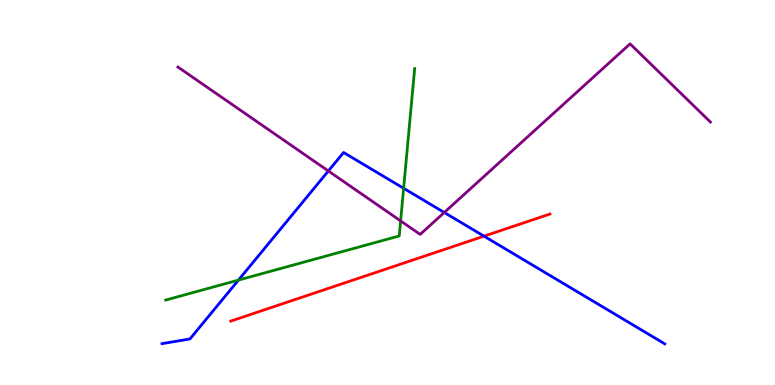[{'lines': ['blue', 'red'], 'intersections': [{'x': 6.25, 'y': 3.87}]}, {'lines': ['green', 'red'], 'intersections': []}, {'lines': ['purple', 'red'], 'intersections': []}, {'lines': ['blue', 'green'], 'intersections': [{'x': 3.08, 'y': 2.72}, {'x': 5.21, 'y': 5.11}]}, {'lines': ['blue', 'purple'], 'intersections': [{'x': 4.24, 'y': 5.56}, {'x': 5.73, 'y': 4.48}]}, {'lines': ['green', 'purple'], 'intersections': [{'x': 5.17, 'y': 4.26}]}]